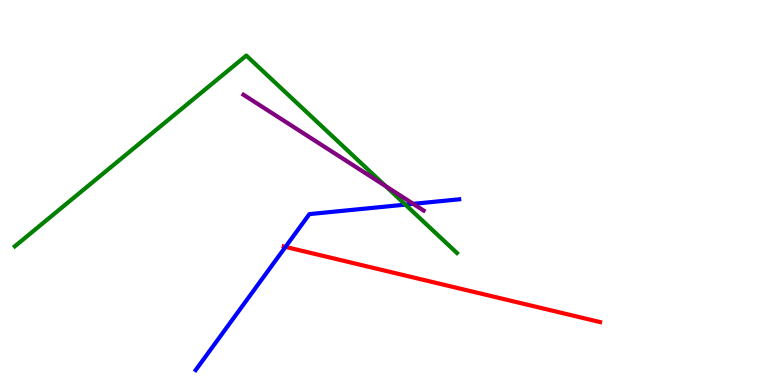[{'lines': ['blue', 'red'], 'intersections': [{'x': 3.68, 'y': 3.59}]}, {'lines': ['green', 'red'], 'intersections': []}, {'lines': ['purple', 'red'], 'intersections': []}, {'lines': ['blue', 'green'], 'intersections': [{'x': 5.23, 'y': 4.68}]}, {'lines': ['blue', 'purple'], 'intersections': [{'x': 5.33, 'y': 4.71}]}, {'lines': ['green', 'purple'], 'intersections': [{'x': 4.98, 'y': 5.17}]}]